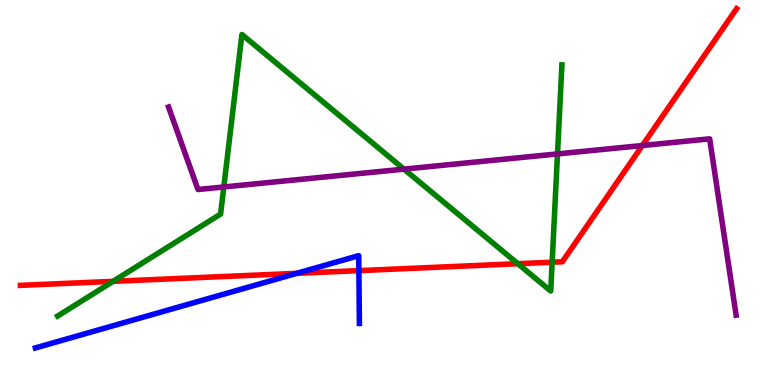[{'lines': ['blue', 'red'], 'intersections': [{'x': 3.83, 'y': 2.9}, {'x': 4.63, 'y': 2.97}]}, {'lines': ['green', 'red'], 'intersections': [{'x': 1.46, 'y': 2.69}, {'x': 6.68, 'y': 3.15}, {'x': 7.12, 'y': 3.19}]}, {'lines': ['purple', 'red'], 'intersections': [{'x': 8.29, 'y': 6.22}]}, {'lines': ['blue', 'green'], 'intersections': []}, {'lines': ['blue', 'purple'], 'intersections': []}, {'lines': ['green', 'purple'], 'intersections': [{'x': 2.89, 'y': 5.14}, {'x': 5.21, 'y': 5.61}, {'x': 7.19, 'y': 6.0}]}]